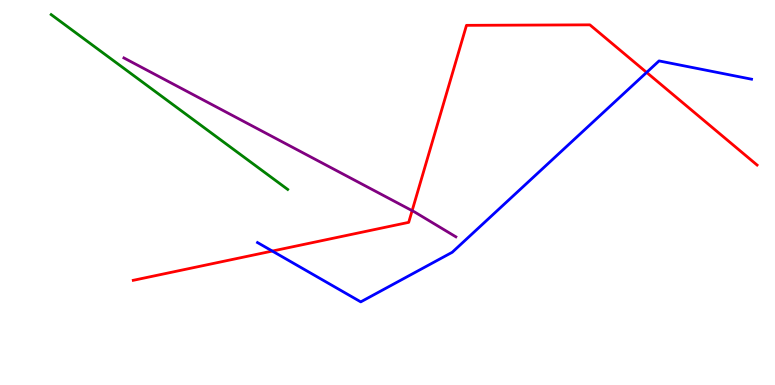[{'lines': ['blue', 'red'], 'intersections': [{'x': 3.51, 'y': 3.48}, {'x': 8.34, 'y': 8.12}]}, {'lines': ['green', 'red'], 'intersections': []}, {'lines': ['purple', 'red'], 'intersections': [{'x': 5.32, 'y': 4.53}]}, {'lines': ['blue', 'green'], 'intersections': []}, {'lines': ['blue', 'purple'], 'intersections': []}, {'lines': ['green', 'purple'], 'intersections': []}]